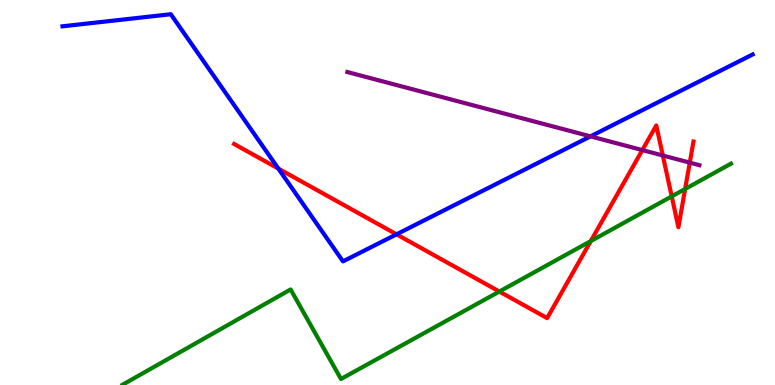[{'lines': ['blue', 'red'], 'intersections': [{'x': 3.59, 'y': 5.62}, {'x': 5.12, 'y': 3.91}]}, {'lines': ['green', 'red'], 'intersections': [{'x': 6.44, 'y': 2.43}, {'x': 7.62, 'y': 3.74}, {'x': 8.67, 'y': 4.9}, {'x': 8.84, 'y': 5.09}]}, {'lines': ['purple', 'red'], 'intersections': [{'x': 8.29, 'y': 6.1}, {'x': 8.55, 'y': 5.96}, {'x': 8.9, 'y': 5.78}]}, {'lines': ['blue', 'green'], 'intersections': []}, {'lines': ['blue', 'purple'], 'intersections': [{'x': 7.62, 'y': 6.46}]}, {'lines': ['green', 'purple'], 'intersections': []}]